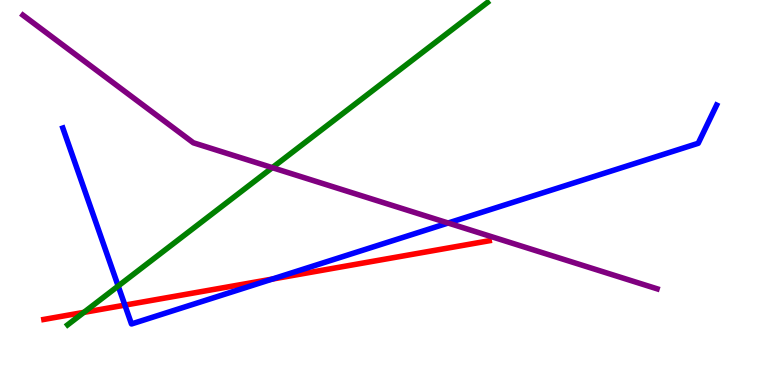[{'lines': ['blue', 'red'], 'intersections': [{'x': 1.61, 'y': 2.07}, {'x': 3.51, 'y': 2.75}]}, {'lines': ['green', 'red'], 'intersections': [{'x': 1.08, 'y': 1.89}]}, {'lines': ['purple', 'red'], 'intersections': []}, {'lines': ['blue', 'green'], 'intersections': [{'x': 1.52, 'y': 2.57}]}, {'lines': ['blue', 'purple'], 'intersections': [{'x': 5.78, 'y': 4.21}]}, {'lines': ['green', 'purple'], 'intersections': [{'x': 3.51, 'y': 5.65}]}]